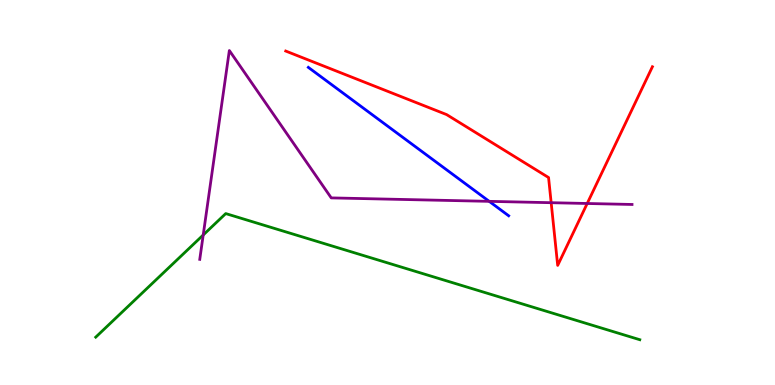[{'lines': ['blue', 'red'], 'intersections': []}, {'lines': ['green', 'red'], 'intersections': []}, {'lines': ['purple', 'red'], 'intersections': [{'x': 7.11, 'y': 4.74}, {'x': 7.58, 'y': 4.71}]}, {'lines': ['blue', 'green'], 'intersections': []}, {'lines': ['blue', 'purple'], 'intersections': [{'x': 6.31, 'y': 4.77}]}, {'lines': ['green', 'purple'], 'intersections': [{'x': 2.62, 'y': 3.9}]}]